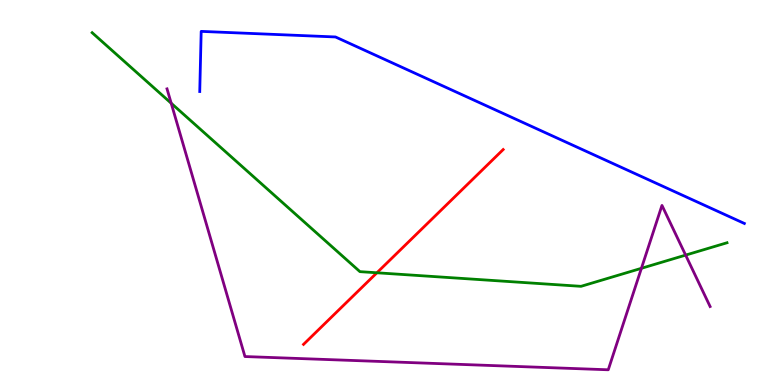[{'lines': ['blue', 'red'], 'intersections': []}, {'lines': ['green', 'red'], 'intersections': [{'x': 4.86, 'y': 2.91}]}, {'lines': ['purple', 'red'], 'intersections': []}, {'lines': ['blue', 'green'], 'intersections': []}, {'lines': ['blue', 'purple'], 'intersections': []}, {'lines': ['green', 'purple'], 'intersections': [{'x': 2.21, 'y': 7.32}, {'x': 8.28, 'y': 3.03}, {'x': 8.85, 'y': 3.37}]}]